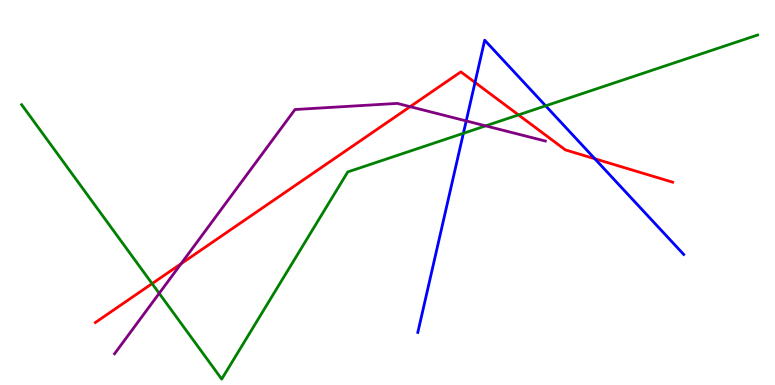[{'lines': ['blue', 'red'], 'intersections': [{'x': 6.13, 'y': 7.86}, {'x': 7.68, 'y': 5.88}]}, {'lines': ['green', 'red'], 'intersections': [{'x': 1.96, 'y': 2.63}, {'x': 6.69, 'y': 7.02}]}, {'lines': ['purple', 'red'], 'intersections': [{'x': 2.34, 'y': 3.15}, {'x': 5.29, 'y': 7.23}]}, {'lines': ['blue', 'green'], 'intersections': [{'x': 5.98, 'y': 6.54}, {'x': 7.04, 'y': 7.25}]}, {'lines': ['blue', 'purple'], 'intersections': [{'x': 6.02, 'y': 6.86}]}, {'lines': ['green', 'purple'], 'intersections': [{'x': 2.05, 'y': 2.38}, {'x': 6.27, 'y': 6.73}]}]